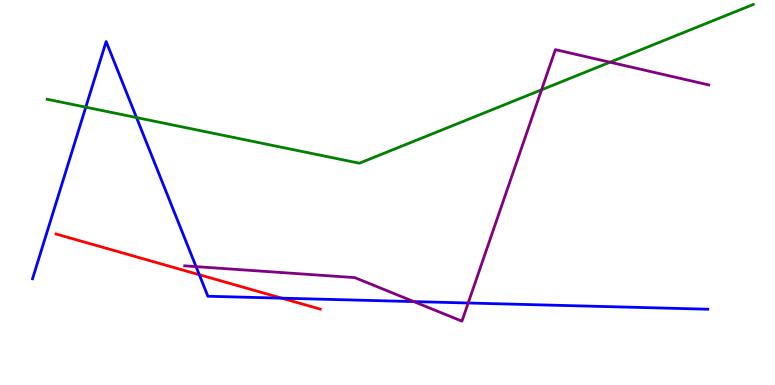[{'lines': ['blue', 'red'], 'intersections': [{'x': 2.57, 'y': 2.86}, {'x': 3.64, 'y': 2.26}]}, {'lines': ['green', 'red'], 'intersections': []}, {'lines': ['purple', 'red'], 'intersections': []}, {'lines': ['blue', 'green'], 'intersections': [{'x': 1.11, 'y': 7.22}, {'x': 1.76, 'y': 6.95}]}, {'lines': ['blue', 'purple'], 'intersections': [{'x': 2.53, 'y': 3.07}, {'x': 5.34, 'y': 2.17}, {'x': 6.04, 'y': 2.13}]}, {'lines': ['green', 'purple'], 'intersections': [{'x': 6.99, 'y': 7.67}, {'x': 7.87, 'y': 8.38}]}]